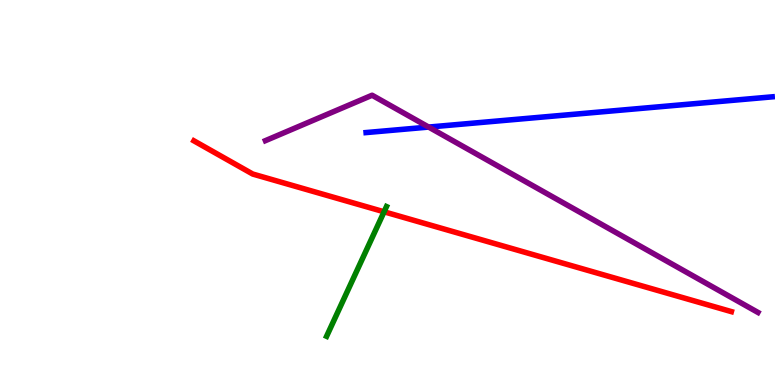[{'lines': ['blue', 'red'], 'intersections': []}, {'lines': ['green', 'red'], 'intersections': [{'x': 4.96, 'y': 4.5}]}, {'lines': ['purple', 'red'], 'intersections': []}, {'lines': ['blue', 'green'], 'intersections': []}, {'lines': ['blue', 'purple'], 'intersections': [{'x': 5.53, 'y': 6.7}]}, {'lines': ['green', 'purple'], 'intersections': []}]